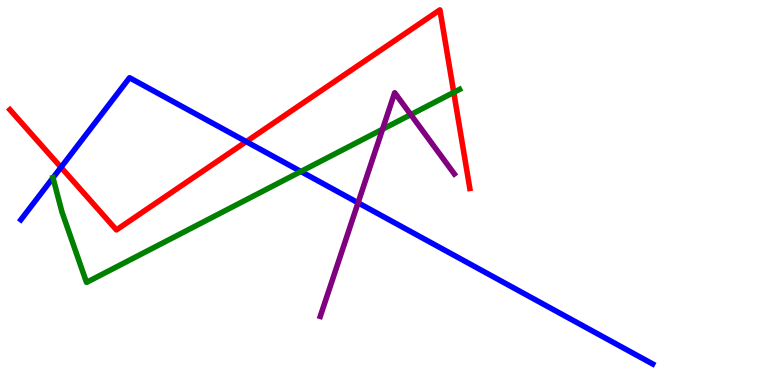[{'lines': ['blue', 'red'], 'intersections': [{'x': 0.787, 'y': 5.65}, {'x': 3.18, 'y': 6.32}]}, {'lines': ['green', 'red'], 'intersections': [{'x': 5.85, 'y': 7.6}]}, {'lines': ['purple', 'red'], 'intersections': []}, {'lines': ['blue', 'green'], 'intersections': [{'x': 0.684, 'y': 5.38}, {'x': 3.88, 'y': 5.55}]}, {'lines': ['blue', 'purple'], 'intersections': [{'x': 4.62, 'y': 4.73}]}, {'lines': ['green', 'purple'], 'intersections': [{'x': 4.94, 'y': 6.64}, {'x': 5.3, 'y': 7.02}]}]